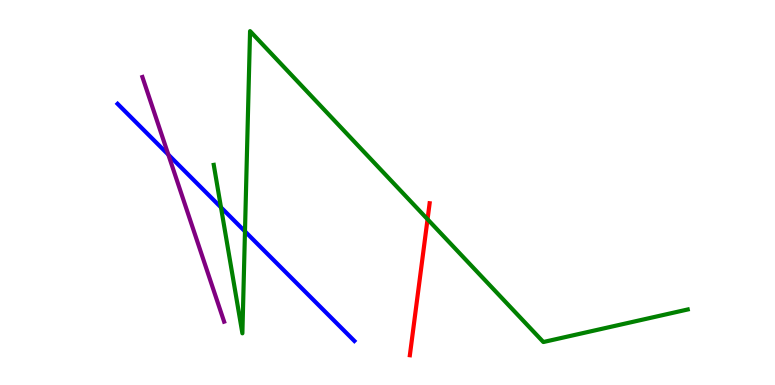[{'lines': ['blue', 'red'], 'intersections': []}, {'lines': ['green', 'red'], 'intersections': [{'x': 5.52, 'y': 4.3}]}, {'lines': ['purple', 'red'], 'intersections': []}, {'lines': ['blue', 'green'], 'intersections': [{'x': 2.85, 'y': 4.61}, {'x': 3.16, 'y': 3.99}]}, {'lines': ['blue', 'purple'], 'intersections': [{'x': 2.17, 'y': 5.98}]}, {'lines': ['green', 'purple'], 'intersections': []}]